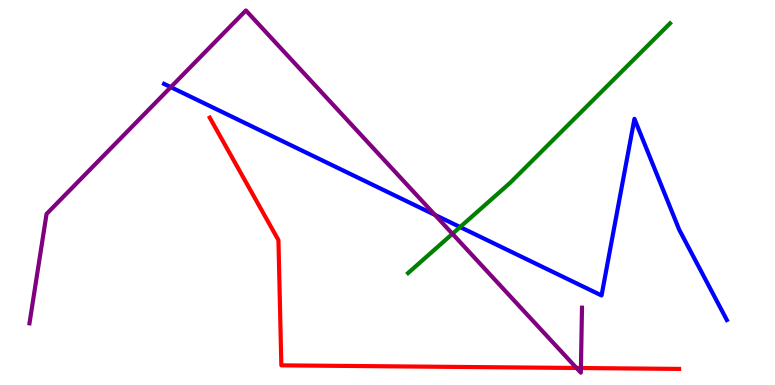[{'lines': ['blue', 'red'], 'intersections': []}, {'lines': ['green', 'red'], 'intersections': []}, {'lines': ['purple', 'red'], 'intersections': [{'x': 7.44, 'y': 0.442}, {'x': 7.5, 'y': 0.441}]}, {'lines': ['blue', 'green'], 'intersections': [{'x': 5.94, 'y': 4.1}]}, {'lines': ['blue', 'purple'], 'intersections': [{'x': 2.2, 'y': 7.74}, {'x': 5.61, 'y': 4.42}]}, {'lines': ['green', 'purple'], 'intersections': [{'x': 5.84, 'y': 3.93}]}]